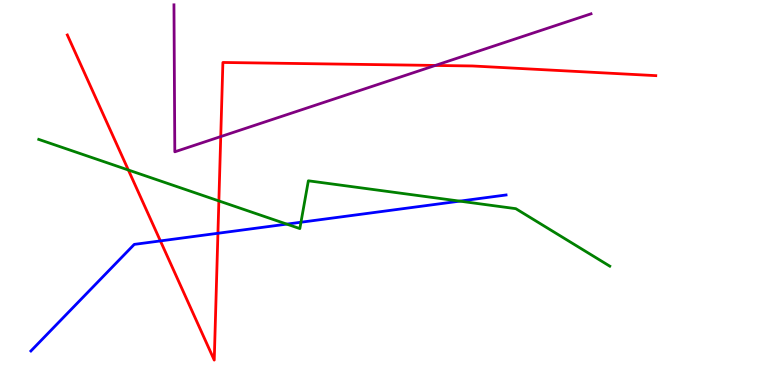[{'lines': ['blue', 'red'], 'intersections': [{'x': 2.07, 'y': 3.74}, {'x': 2.81, 'y': 3.94}]}, {'lines': ['green', 'red'], 'intersections': [{'x': 1.66, 'y': 5.58}, {'x': 2.82, 'y': 4.78}]}, {'lines': ['purple', 'red'], 'intersections': [{'x': 2.85, 'y': 6.45}, {'x': 5.62, 'y': 8.3}]}, {'lines': ['blue', 'green'], 'intersections': [{'x': 3.7, 'y': 4.18}, {'x': 3.88, 'y': 4.23}, {'x': 5.93, 'y': 4.78}]}, {'lines': ['blue', 'purple'], 'intersections': []}, {'lines': ['green', 'purple'], 'intersections': []}]